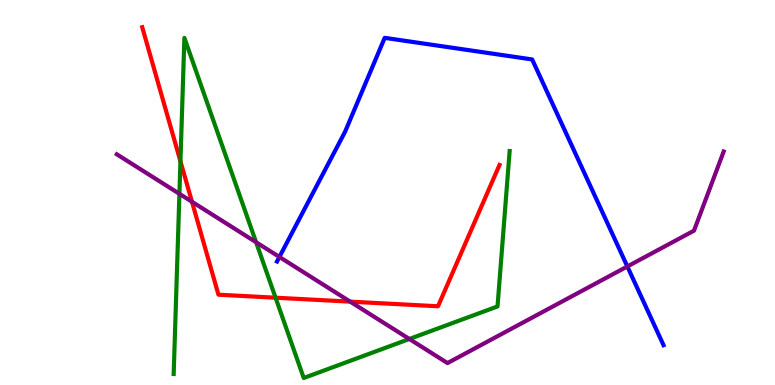[{'lines': ['blue', 'red'], 'intersections': []}, {'lines': ['green', 'red'], 'intersections': [{'x': 2.33, 'y': 5.81}, {'x': 3.56, 'y': 2.27}]}, {'lines': ['purple', 'red'], 'intersections': [{'x': 2.48, 'y': 4.76}, {'x': 4.52, 'y': 2.17}]}, {'lines': ['blue', 'green'], 'intersections': []}, {'lines': ['blue', 'purple'], 'intersections': [{'x': 3.61, 'y': 3.33}, {'x': 8.09, 'y': 3.08}]}, {'lines': ['green', 'purple'], 'intersections': [{'x': 2.32, 'y': 4.97}, {'x': 3.3, 'y': 3.71}, {'x': 5.28, 'y': 1.2}]}]